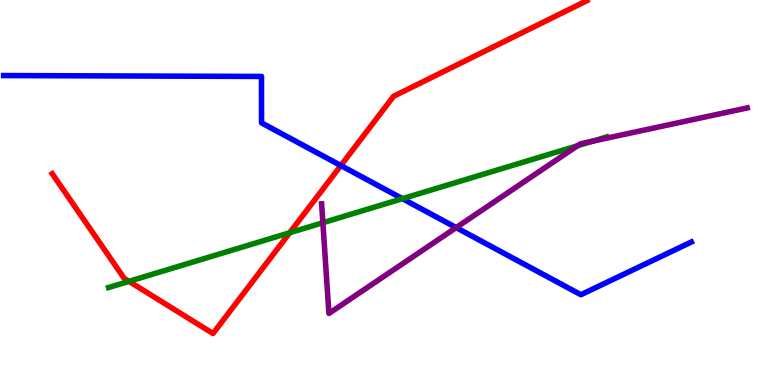[{'lines': ['blue', 'red'], 'intersections': [{'x': 4.4, 'y': 5.7}]}, {'lines': ['green', 'red'], 'intersections': [{'x': 1.66, 'y': 2.69}, {'x': 3.74, 'y': 3.95}]}, {'lines': ['purple', 'red'], 'intersections': []}, {'lines': ['blue', 'green'], 'intersections': [{'x': 5.19, 'y': 4.84}]}, {'lines': ['blue', 'purple'], 'intersections': [{'x': 5.89, 'y': 4.09}]}, {'lines': ['green', 'purple'], 'intersections': [{'x': 4.17, 'y': 4.21}, {'x': 7.45, 'y': 6.21}, {'x': 7.65, 'y': 6.33}]}]